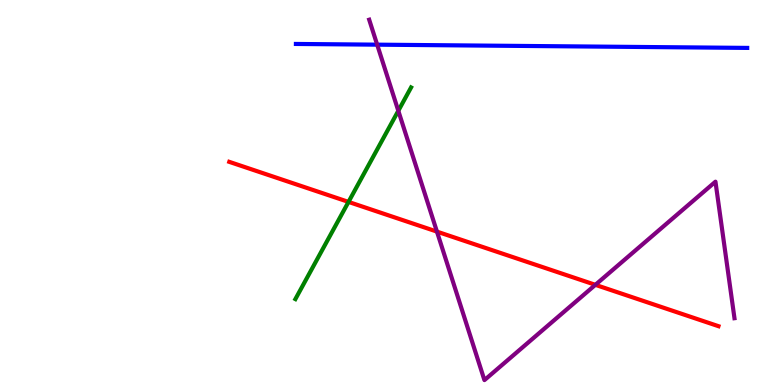[{'lines': ['blue', 'red'], 'intersections': []}, {'lines': ['green', 'red'], 'intersections': [{'x': 4.5, 'y': 4.76}]}, {'lines': ['purple', 'red'], 'intersections': [{'x': 5.64, 'y': 3.98}, {'x': 7.68, 'y': 2.6}]}, {'lines': ['blue', 'green'], 'intersections': []}, {'lines': ['blue', 'purple'], 'intersections': [{'x': 4.87, 'y': 8.84}]}, {'lines': ['green', 'purple'], 'intersections': [{'x': 5.14, 'y': 7.12}]}]